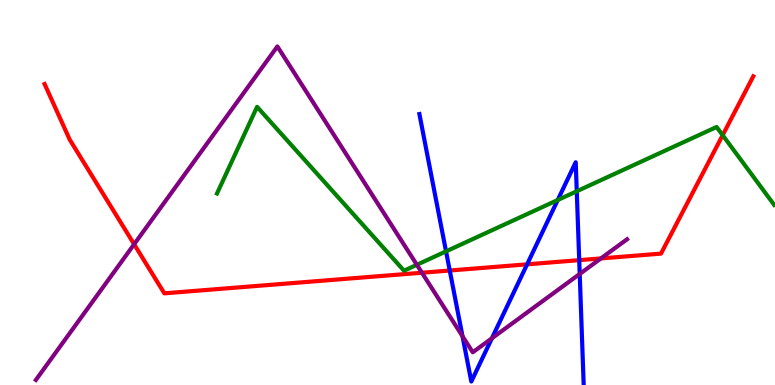[{'lines': ['blue', 'red'], 'intersections': [{'x': 5.8, 'y': 2.97}, {'x': 6.8, 'y': 3.13}, {'x': 7.47, 'y': 3.24}]}, {'lines': ['green', 'red'], 'intersections': [{'x': 9.32, 'y': 6.49}]}, {'lines': ['purple', 'red'], 'intersections': [{'x': 1.73, 'y': 3.66}, {'x': 5.44, 'y': 2.92}, {'x': 7.75, 'y': 3.29}]}, {'lines': ['blue', 'green'], 'intersections': [{'x': 5.76, 'y': 3.47}, {'x': 7.2, 'y': 4.8}, {'x': 7.44, 'y': 5.03}]}, {'lines': ['blue', 'purple'], 'intersections': [{'x': 5.97, 'y': 1.27}, {'x': 6.35, 'y': 1.21}, {'x': 7.48, 'y': 2.88}]}, {'lines': ['green', 'purple'], 'intersections': [{'x': 5.38, 'y': 3.12}]}]